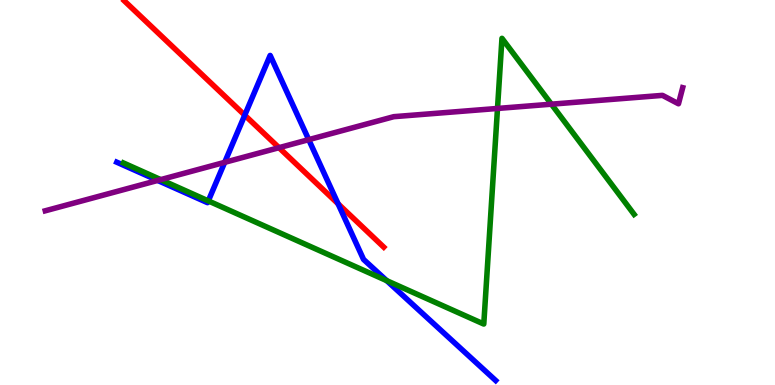[{'lines': ['blue', 'red'], 'intersections': [{'x': 3.16, 'y': 7.01}, {'x': 4.36, 'y': 4.71}]}, {'lines': ['green', 'red'], 'intersections': []}, {'lines': ['purple', 'red'], 'intersections': [{'x': 3.6, 'y': 6.16}]}, {'lines': ['blue', 'green'], 'intersections': [{'x': 2.69, 'y': 4.78}, {'x': 4.99, 'y': 2.71}]}, {'lines': ['blue', 'purple'], 'intersections': [{'x': 2.03, 'y': 5.31}, {'x': 2.9, 'y': 5.78}, {'x': 3.98, 'y': 6.37}]}, {'lines': ['green', 'purple'], 'intersections': [{'x': 2.07, 'y': 5.33}, {'x': 6.42, 'y': 7.18}, {'x': 7.11, 'y': 7.29}]}]